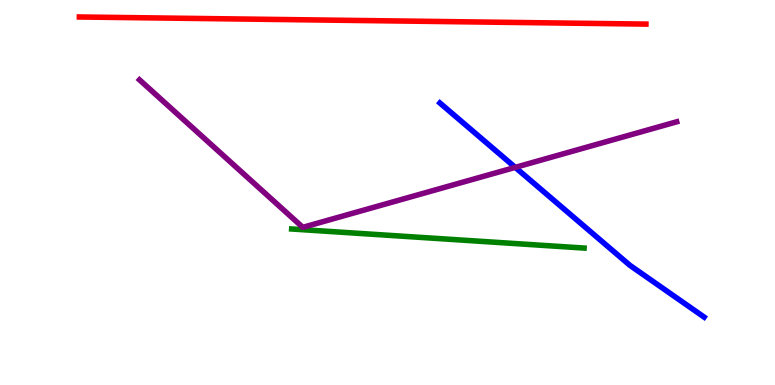[{'lines': ['blue', 'red'], 'intersections': []}, {'lines': ['green', 'red'], 'intersections': []}, {'lines': ['purple', 'red'], 'intersections': []}, {'lines': ['blue', 'green'], 'intersections': []}, {'lines': ['blue', 'purple'], 'intersections': [{'x': 6.65, 'y': 5.65}]}, {'lines': ['green', 'purple'], 'intersections': []}]